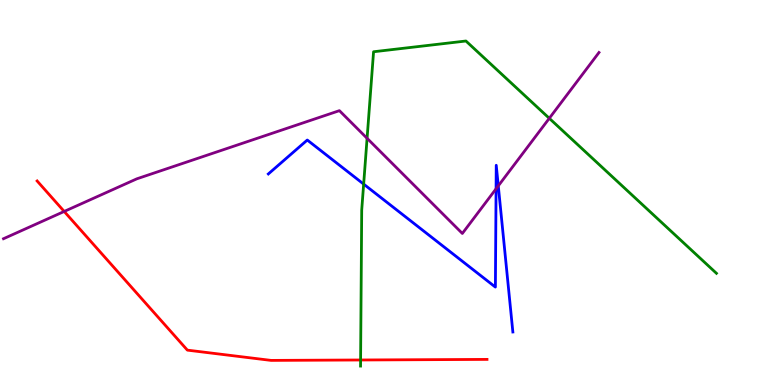[{'lines': ['blue', 'red'], 'intersections': []}, {'lines': ['green', 'red'], 'intersections': [{'x': 4.65, 'y': 0.65}]}, {'lines': ['purple', 'red'], 'intersections': [{'x': 0.828, 'y': 4.51}]}, {'lines': ['blue', 'green'], 'intersections': [{'x': 4.69, 'y': 5.22}]}, {'lines': ['blue', 'purple'], 'intersections': [{'x': 6.4, 'y': 5.1}, {'x': 6.43, 'y': 5.17}]}, {'lines': ['green', 'purple'], 'intersections': [{'x': 4.74, 'y': 6.41}, {'x': 7.09, 'y': 6.93}]}]